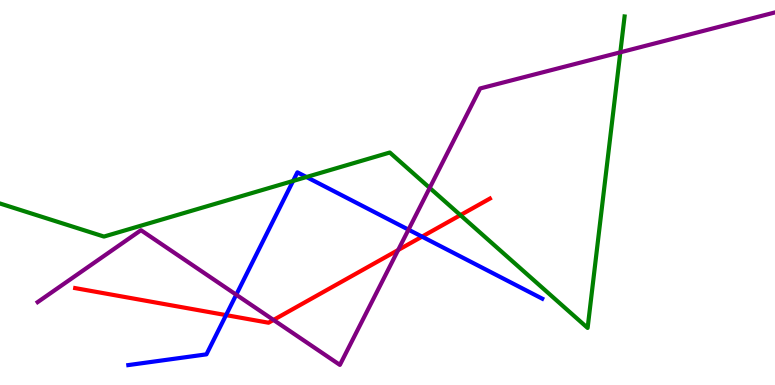[{'lines': ['blue', 'red'], 'intersections': [{'x': 2.92, 'y': 1.82}, {'x': 5.45, 'y': 3.85}]}, {'lines': ['green', 'red'], 'intersections': [{'x': 5.94, 'y': 4.41}]}, {'lines': ['purple', 'red'], 'intersections': [{'x': 3.53, 'y': 1.69}, {'x': 5.14, 'y': 3.51}]}, {'lines': ['blue', 'green'], 'intersections': [{'x': 3.78, 'y': 5.3}, {'x': 3.95, 'y': 5.4}]}, {'lines': ['blue', 'purple'], 'intersections': [{'x': 3.05, 'y': 2.34}, {'x': 5.27, 'y': 4.03}]}, {'lines': ['green', 'purple'], 'intersections': [{'x': 5.54, 'y': 5.12}, {'x': 8.0, 'y': 8.64}]}]